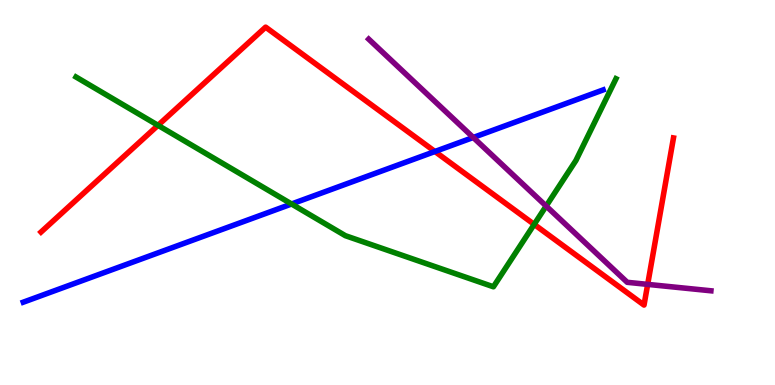[{'lines': ['blue', 'red'], 'intersections': [{'x': 5.61, 'y': 6.06}]}, {'lines': ['green', 'red'], 'intersections': [{'x': 2.04, 'y': 6.74}, {'x': 6.89, 'y': 4.17}]}, {'lines': ['purple', 'red'], 'intersections': [{'x': 8.36, 'y': 2.61}]}, {'lines': ['blue', 'green'], 'intersections': [{'x': 3.76, 'y': 4.7}]}, {'lines': ['blue', 'purple'], 'intersections': [{'x': 6.11, 'y': 6.43}]}, {'lines': ['green', 'purple'], 'intersections': [{'x': 7.05, 'y': 4.65}]}]